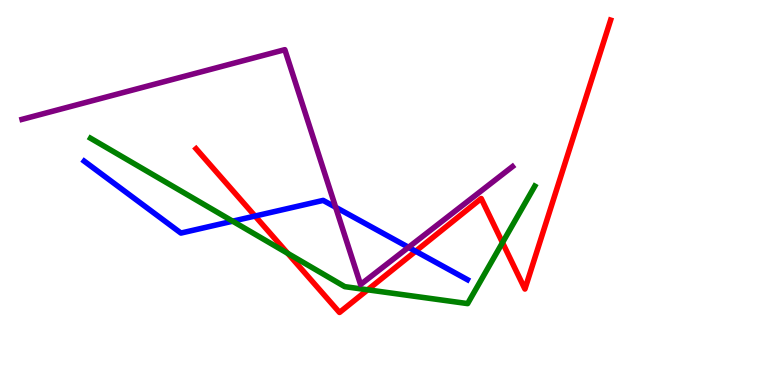[{'lines': ['blue', 'red'], 'intersections': [{'x': 3.29, 'y': 4.39}, {'x': 5.36, 'y': 3.47}]}, {'lines': ['green', 'red'], 'intersections': [{'x': 3.71, 'y': 3.42}, {'x': 4.74, 'y': 2.47}, {'x': 6.48, 'y': 3.7}]}, {'lines': ['purple', 'red'], 'intersections': []}, {'lines': ['blue', 'green'], 'intersections': [{'x': 3.0, 'y': 4.25}]}, {'lines': ['blue', 'purple'], 'intersections': [{'x': 4.33, 'y': 4.62}, {'x': 5.27, 'y': 3.58}]}, {'lines': ['green', 'purple'], 'intersections': []}]